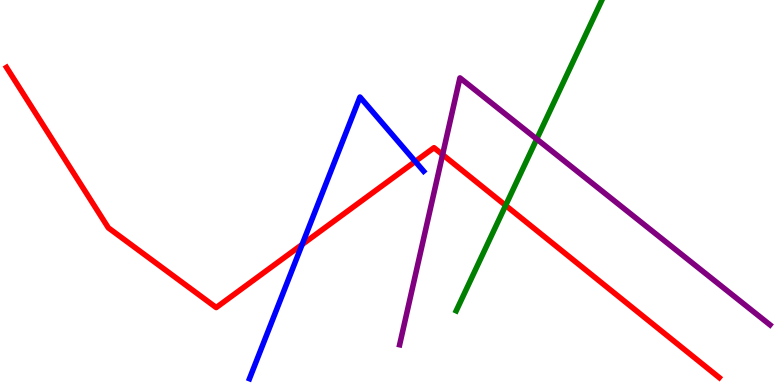[{'lines': ['blue', 'red'], 'intersections': [{'x': 3.9, 'y': 3.65}, {'x': 5.36, 'y': 5.81}]}, {'lines': ['green', 'red'], 'intersections': [{'x': 6.52, 'y': 4.66}]}, {'lines': ['purple', 'red'], 'intersections': [{'x': 5.71, 'y': 5.98}]}, {'lines': ['blue', 'green'], 'intersections': []}, {'lines': ['blue', 'purple'], 'intersections': []}, {'lines': ['green', 'purple'], 'intersections': [{'x': 6.93, 'y': 6.39}]}]